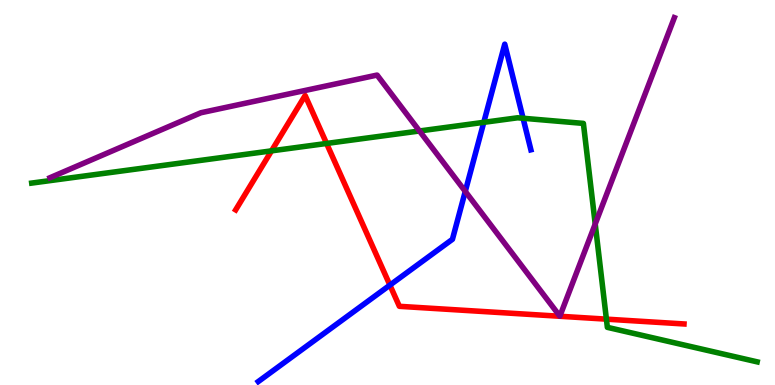[{'lines': ['blue', 'red'], 'intersections': [{'x': 5.03, 'y': 2.59}]}, {'lines': ['green', 'red'], 'intersections': [{'x': 3.5, 'y': 6.08}, {'x': 4.21, 'y': 6.27}, {'x': 7.82, 'y': 1.71}]}, {'lines': ['purple', 'red'], 'intersections': []}, {'lines': ['blue', 'green'], 'intersections': [{'x': 6.24, 'y': 6.82}, {'x': 6.75, 'y': 6.93}]}, {'lines': ['blue', 'purple'], 'intersections': [{'x': 6.0, 'y': 5.03}]}, {'lines': ['green', 'purple'], 'intersections': [{'x': 5.41, 'y': 6.6}, {'x': 7.68, 'y': 4.18}]}]